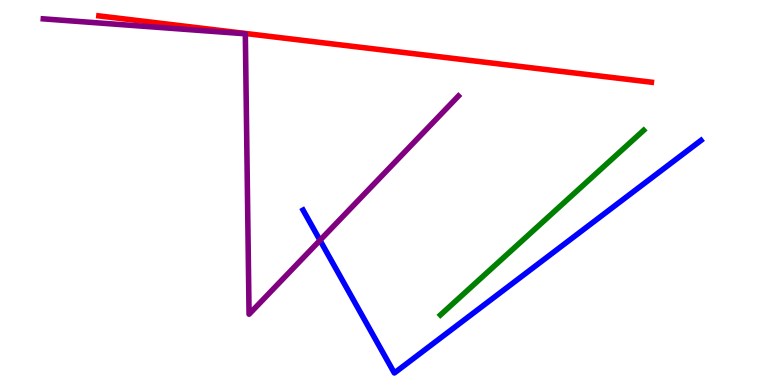[{'lines': ['blue', 'red'], 'intersections': []}, {'lines': ['green', 'red'], 'intersections': []}, {'lines': ['purple', 'red'], 'intersections': []}, {'lines': ['blue', 'green'], 'intersections': []}, {'lines': ['blue', 'purple'], 'intersections': [{'x': 4.13, 'y': 3.76}]}, {'lines': ['green', 'purple'], 'intersections': []}]